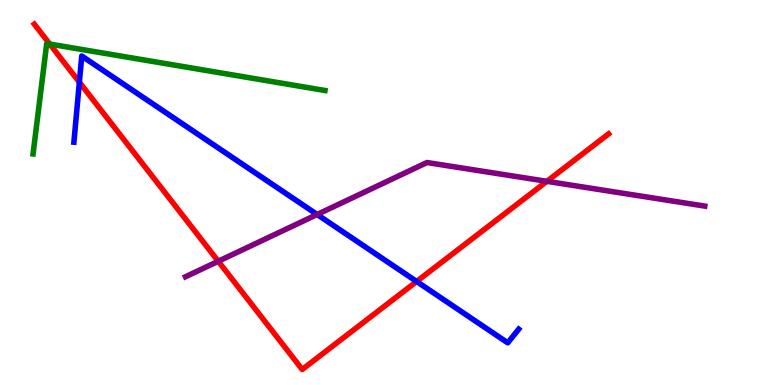[{'lines': ['blue', 'red'], 'intersections': [{'x': 1.02, 'y': 7.86}, {'x': 5.38, 'y': 2.69}]}, {'lines': ['green', 'red'], 'intersections': [{'x': 0.642, 'y': 8.86}]}, {'lines': ['purple', 'red'], 'intersections': [{'x': 2.82, 'y': 3.21}, {'x': 7.06, 'y': 5.29}]}, {'lines': ['blue', 'green'], 'intersections': []}, {'lines': ['blue', 'purple'], 'intersections': [{'x': 4.09, 'y': 4.43}]}, {'lines': ['green', 'purple'], 'intersections': []}]